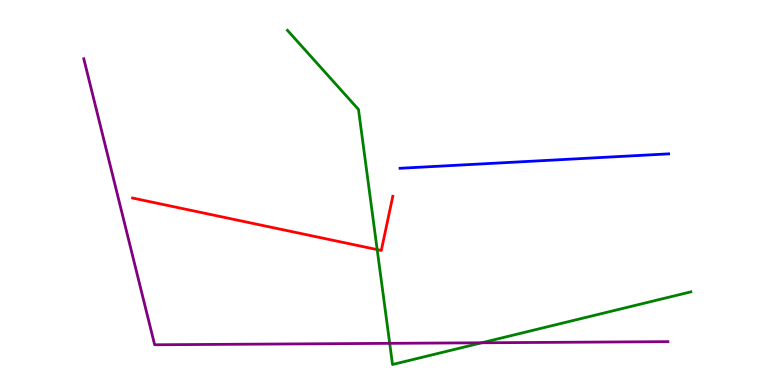[{'lines': ['blue', 'red'], 'intersections': []}, {'lines': ['green', 'red'], 'intersections': [{'x': 4.87, 'y': 3.52}]}, {'lines': ['purple', 'red'], 'intersections': []}, {'lines': ['blue', 'green'], 'intersections': []}, {'lines': ['blue', 'purple'], 'intersections': []}, {'lines': ['green', 'purple'], 'intersections': [{'x': 5.03, 'y': 1.08}, {'x': 6.22, 'y': 1.1}]}]